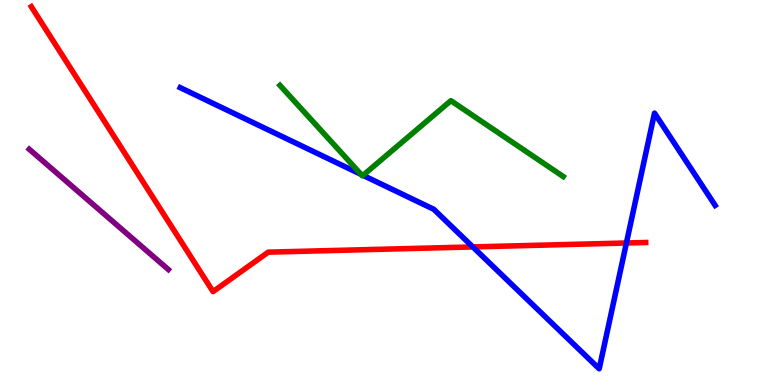[{'lines': ['blue', 'red'], 'intersections': [{'x': 6.1, 'y': 3.59}, {'x': 8.08, 'y': 3.69}]}, {'lines': ['green', 'red'], 'intersections': []}, {'lines': ['purple', 'red'], 'intersections': []}, {'lines': ['blue', 'green'], 'intersections': [{'x': 4.66, 'y': 5.47}, {'x': 4.68, 'y': 5.45}]}, {'lines': ['blue', 'purple'], 'intersections': []}, {'lines': ['green', 'purple'], 'intersections': []}]